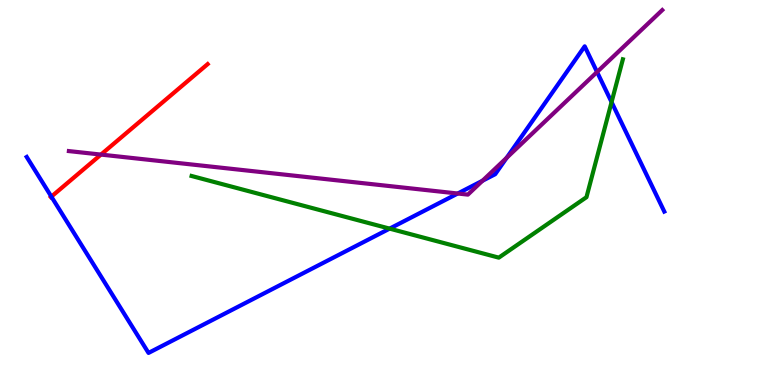[{'lines': ['blue', 'red'], 'intersections': [{'x': 0.663, 'y': 4.89}]}, {'lines': ['green', 'red'], 'intersections': []}, {'lines': ['purple', 'red'], 'intersections': [{'x': 1.3, 'y': 5.98}]}, {'lines': ['blue', 'green'], 'intersections': [{'x': 5.03, 'y': 4.06}, {'x': 7.89, 'y': 7.35}]}, {'lines': ['blue', 'purple'], 'intersections': [{'x': 5.91, 'y': 4.97}, {'x': 6.23, 'y': 5.31}, {'x': 6.54, 'y': 5.9}, {'x': 7.7, 'y': 8.13}]}, {'lines': ['green', 'purple'], 'intersections': []}]